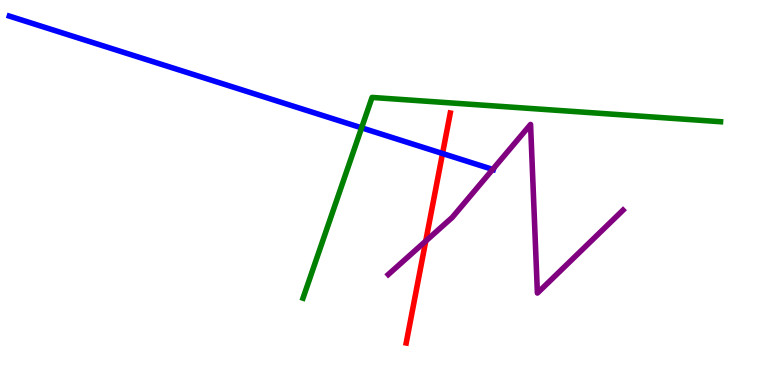[{'lines': ['blue', 'red'], 'intersections': [{'x': 5.71, 'y': 6.01}]}, {'lines': ['green', 'red'], 'intersections': []}, {'lines': ['purple', 'red'], 'intersections': [{'x': 5.49, 'y': 3.74}]}, {'lines': ['blue', 'green'], 'intersections': [{'x': 4.67, 'y': 6.68}]}, {'lines': ['blue', 'purple'], 'intersections': [{'x': 6.36, 'y': 5.6}]}, {'lines': ['green', 'purple'], 'intersections': []}]